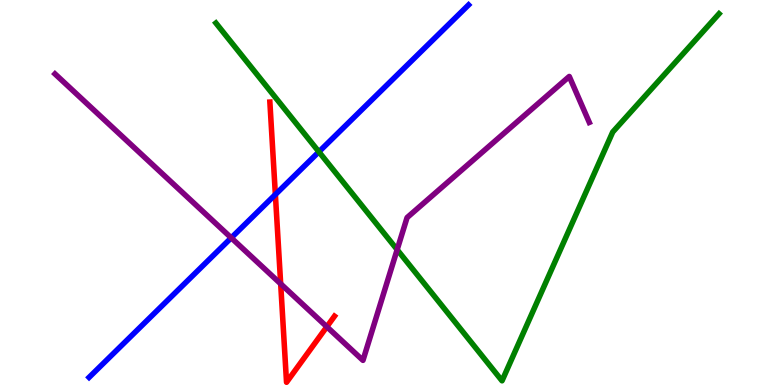[{'lines': ['blue', 'red'], 'intersections': [{'x': 3.55, 'y': 4.95}]}, {'lines': ['green', 'red'], 'intersections': []}, {'lines': ['purple', 'red'], 'intersections': [{'x': 3.62, 'y': 2.63}, {'x': 4.22, 'y': 1.51}]}, {'lines': ['blue', 'green'], 'intersections': [{'x': 4.11, 'y': 6.06}]}, {'lines': ['blue', 'purple'], 'intersections': [{'x': 2.98, 'y': 3.82}]}, {'lines': ['green', 'purple'], 'intersections': [{'x': 5.12, 'y': 3.51}]}]